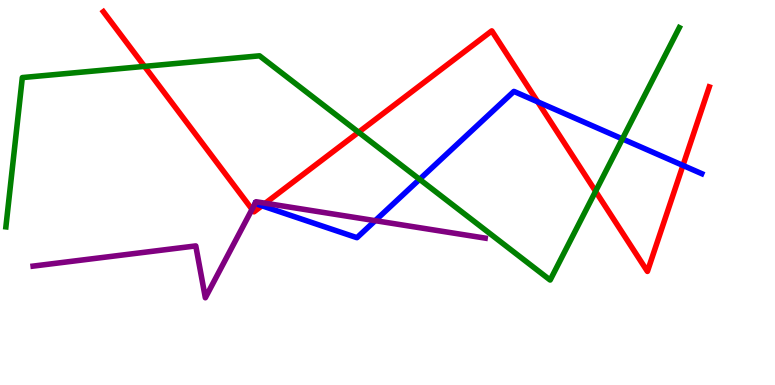[{'lines': ['blue', 'red'], 'intersections': [{'x': 3.38, 'y': 4.66}, {'x': 6.94, 'y': 7.36}, {'x': 8.81, 'y': 5.7}]}, {'lines': ['green', 'red'], 'intersections': [{'x': 1.86, 'y': 8.28}, {'x': 4.63, 'y': 6.57}, {'x': 7.68, 'y': 5.03}]}, {'lines': ['purple', 'red'], 'intersections': [{'x': 3.25, 'y': 4.56}, {'x': 3.42, 'y': 4.72}]}, {'lines': ['blue', 'green'], 'intersections': [{'x': 5.41, 'y': 5.34}, {'x': 8.03, 'y': 6.39}]}, {'lines': ['blue', 'purple'], 'intersections': [{'x': 3.29, 'y': 4.71}, {'x': 4.84, 'y': 4.27}]}, {'lines': ['green', 'purple'], 'intersections': []}]